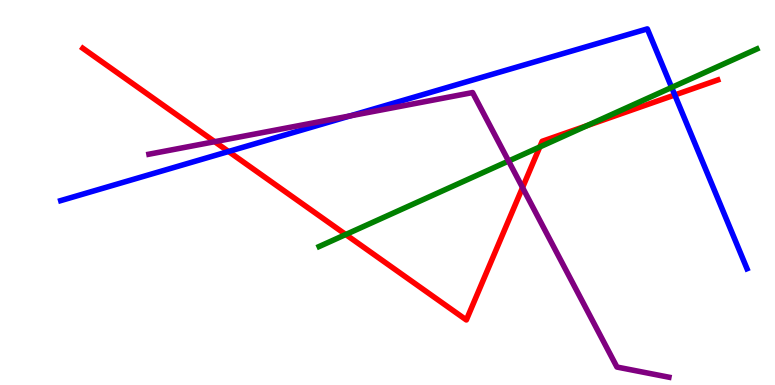[{'lines': ['blue', 'red'], 'intersections': [{'x': 2.95, 'y': 6.07}, {'x': 8.71, 'y': 7.53}]}, {'lines': ['green', 'red'], 'intersections': [{'x': 4.46, 'y': 3.91}, {'x': 6.96, 'y': 6.18}, {'x': 7.57, 'y': 6.74}]}, {'lines': ['purple', 'red'], 'intersections': [{'x': 2.77, 'y': 6.32}, {'x': 6.74, 'y': 5.13}]}, {'lines': ['blue', 'green'], 'intersections': [{'x': 8.67, 'y': 7.73}]}, {'lines': ['blue', 'purple'], 'intersections': [{'x': 4.52, 'y': 6.99}]}, {'lines': ['green', 'purple'], 'intersections': [{'x': 6.56, 'y': 5.82}]}]